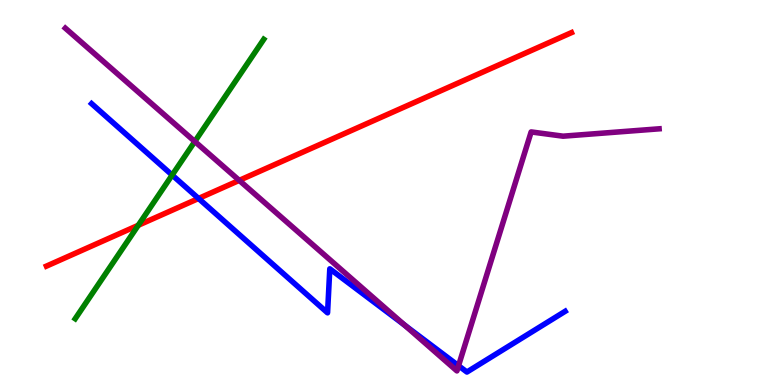[{'lines': ['blue', 'red'], 'intersections': [{'x': 2.56, 'y': 4.84}]}, {'lines': ['green', 'red'], 'intersections': [{'x': 1.78, 'y': 4.15}]}, {'lines': ['purple', 'red'], 'intersections': [{'x': 3.09, 'y': 5.31}]}, {'lines': ['blue', 'green'], 'intersections': [{'x': 2.22, 'y': 5.45}]}, {'lines': ['blue', 'purple'], 'intersections': [{'x': 5.22, 'y': 1.55}, {'x': 5.92, 'y': 0.501}]}, {'lines': ['green', 'purple'], 'intersections': [{'x': 2.51, 'y': 6.32}]}]